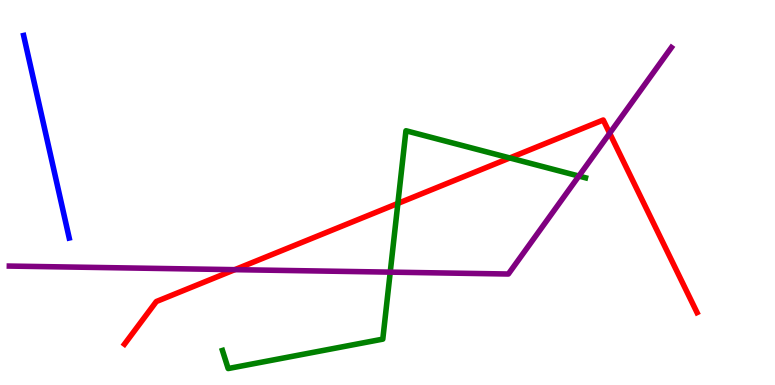[{'lines': ['blue', 'red'], 'intersections': []}, {'lines': ['green', 'red'], 'intersections': [{'x': 5.13, 'y': 4.72}, {'x': 6.58, 'y': 5.9}]}, {'lines': ['purple', 'red'], 'intersections': [{'x': 3.03, 'y': 3.0}, {'x': 7.87, 'y': 6.54}]}, {'lines': ['blue', 'green'], 'intersections': []}, {'lines': ['blue', 'purple'], 'intersections': []}, {'lines': ['green', 'purple'], 'intersections': [{'x': 5.04, 'y': 2.93}, {'x': 7.47, 'y': 5.43}]}]